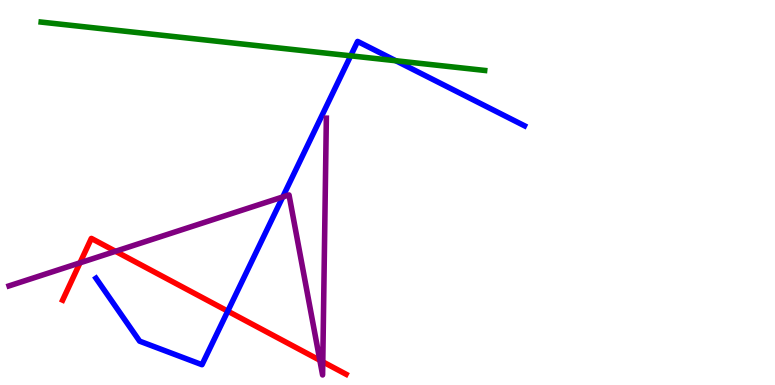[{'lines': ['blue', 'red'], 'intersections': [{'x': 2.94, 'y': 1.92}]}, {'lines': ['green', 'red'], 'intersections': []}, {'lines': ['purple', 'red'], 'intersections': [{'x': 1.03, 'y': 3.17}, {'x': 1.49, 'y': 3.47}, {'x': 4.13, 'y': 0.643}, {'x': 4.17, 'y': 0.602}]}, {'lines': ['blue', 'green'], 'intersections': [{'x': 4.52, 'y': 8.55}, {'x': 5.11, 'y': 8.42}]}, {'lines': ['blue', 'purple'], 'intersections': [{'x': 3.65, 'y': 4.88}]}, {'lines': ['green', 'purple'], 'intersections': []}]